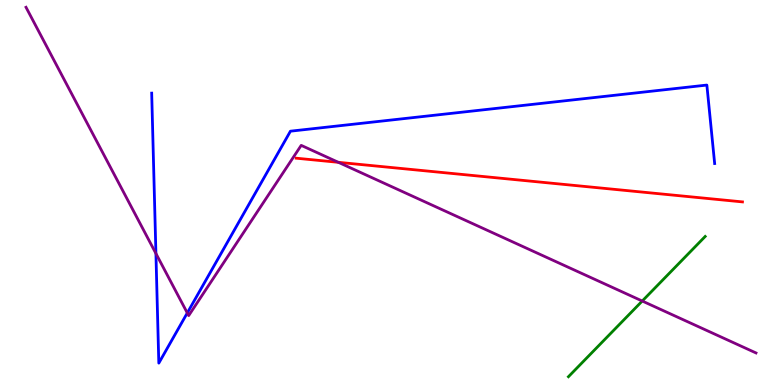[{'lines': ['blue', 'red'], 'intersections': []}, {'lines': ['green', 'red'], 'intersections': []}, {'lines': ['purple', 'red'], 'intersections': [{'x': 4.37, 'y': 5.78}]}, {'lines': ['blue', 'green'], 'intersections': []}, {'lines': ['blue', 'purple'], 'intersections': [{'x': 2.01, 'y': 3.42}, {'x': 2.42, 'y': 1.87}]}, {'lines': ['green', 'purple'], 'intersections': [{'x': 8.29, 'y': 2.18}]}]